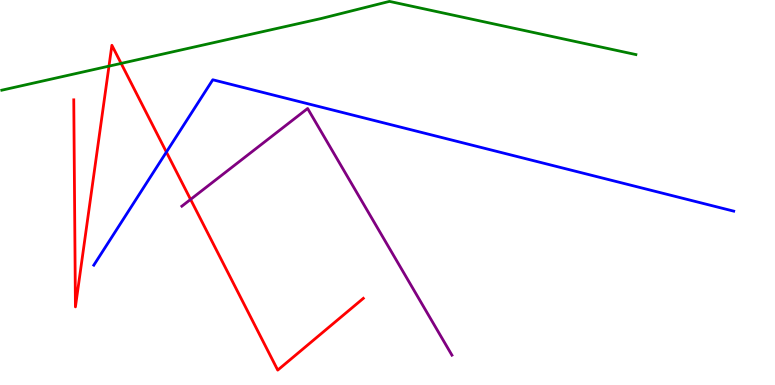[{'lines': ['blue', 'red'], 'intersections': [{'x': 2.15, 'y': 6.05}]}, {'lines': ['green', 'red'], 'intersections': [{'x': 1.41, 'y': 8.28}, {'x': 1.56, 'y': 8.35}]}, {'lines': ['purple', 'red'], 'intersections': [{'x': 2.46, 'y': 4.82}]}, {'lines': ['blue', 'green'], 'intersections': []}, {'lines': ['blue', 'purple'], 'intersections': []}, {'lines': ['green', 'purple'], 'intersections': []}]